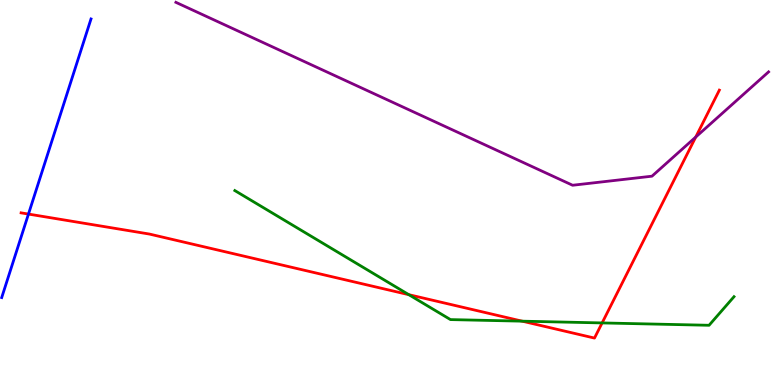[{'lines': ['blue', 'red'], 'intersections': [{'x': 0.367, 'y': 4.44}]}, {'lines': ['green', 'red'], 'intersections': [{'x': 5.28, 'y': 2.35}, {'x': 6.74, 'y': 1.66}, {'x': 7.77, 'y': 1.61}]}, {'lines': ['purple', 'red'], 'intersections': [{'x': 8.98, 'y': 6.44}]}, {'lines': ['blue', 'green'], 'intersections': []}, {'lines': ['blue', 'purple'], 'intersections': []}, {'lines': ['green', 'purple'], 'intersections': []}]